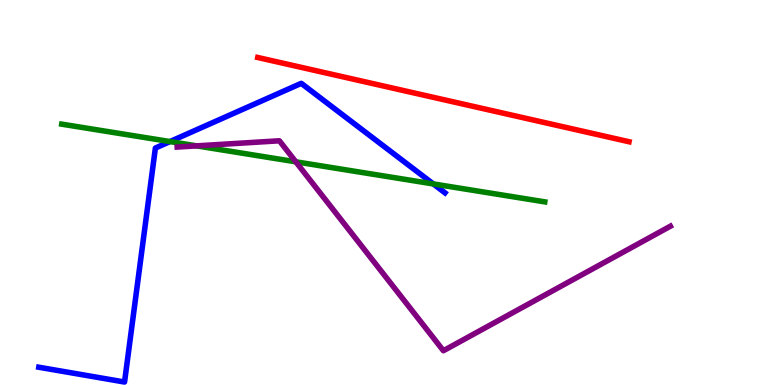[{'lines': ['blue', 'red'], 'intersections': []}, {'lines': ['green', 'red'], 'intersections': []}, {'lines': ['purple', 'red'], 'intersections': []}, {'lines': ['blue', 'green'], 'intersections': [{'x': 2.19, 'y': 6.32}, {'x': 5.59, 'y': 5.22}]}, {'lines': ['blue', 'purple'], 'intersections': []}, {'lines': ['green', 'purple'], 'intersections': [{'x': 2.54, 'y': 6.21}, {'x': 3.82, 'y': 5.8}]}]